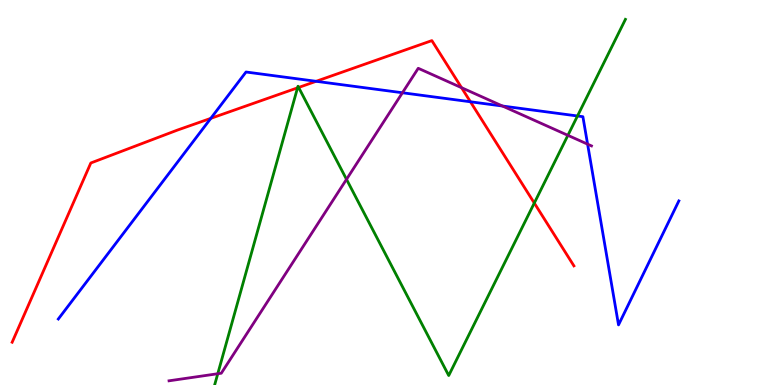[{'lines': ['blue', 'red'], 'intersections': [{'x': 2.72, 'y': 6.93}, {'x': 4.08, 'y': 7.89}, {'x': 6.07, 'y': 7.36}]}, {'lines': ['green', 'red'], 'intersections': [{'x': 3.84, 'y': 7.72}, {'x': 3.85, 'y': 7.73}, {'x': 6.89, 'y': 4.73}]}, {'lines': ['purple', 'red'], 'intersections': [{'x': 5.96, 'y': 7.72}]}, {'lines': ['blue', 'green'], 'intersections': [{'x': 7.45, 'y': 6.99}]}, {'lines': ['blue', 'purple'], 'intersections': [{'x': 5.19, 'y': 7.59}, {'x': 6.48, 'y': 7.25}, {'x': 7.58, 'y': 6.26}]}, {'lines': ['green', 'purple'], 'intersections': [{'x': 2.81, 'y': 0.293}, {'x': 4.47, 'y': 5.34}, {'x': 7.33, 'y': 6.48}]}]